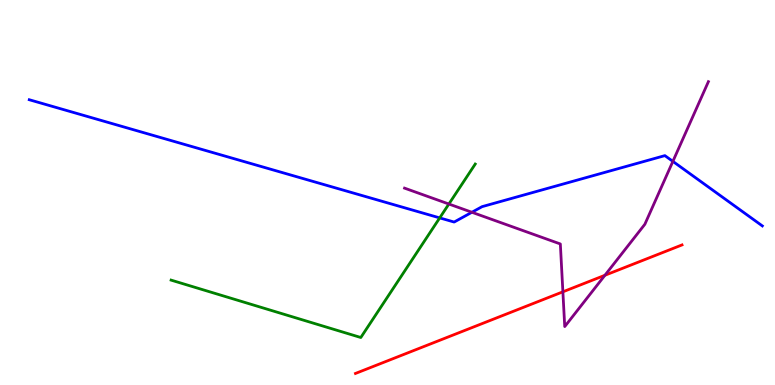[{'lines': ['blue', 'red'], 'intersections': []}, {'lines': ['green', 'red'], 'intersections': []}, {'lines': ['purple', 'red'], 'intersections': [{'x': 7.26, 'y': 2.42}, {'x': 7.81, 'y': 2.85}]}, {'lines': ['blue', 'green'], 'intersections': [{'x': 5.67, 'y': 4.34}]}, {'lines': ['blue', 'purple'], 'intersections': [{'x': 6.09, 'y': 4.49}, {'x': 8.68, 'y': 5.81}]}, {'lines': ['green', 'purple'], 'intersections': [{'x': 5.79, 'y': 4.7}]}]